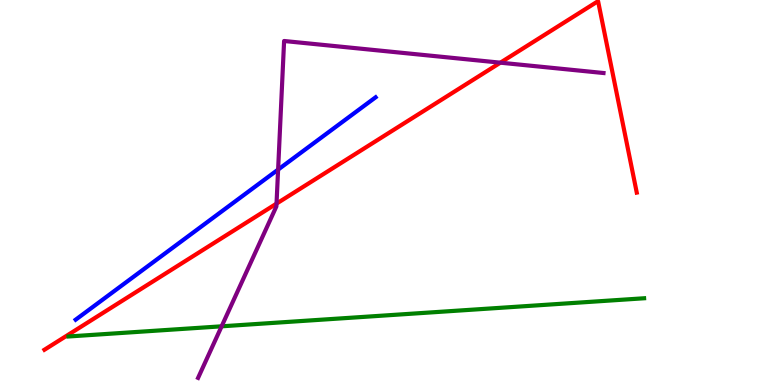[{'lines': ['blue', 'red'], 'intersections': []}, {'lines': ['green', 'red'], 'intersections': []}, {'lines': ['purple', 'red'], 'intersections': [{'x': 3.57, 'y': 4.71}, {'x': 6.46, 'y': 8.37}]}, {'lines': ['blue', 'green'], 'intersections': []}, {'lines': ['blue', 'purple'], 'intersections': [{'x': 3.59, 'y': 5.6}]}, {'lines': ['green', 'purple'], 'intersections': [{'x': 2.86, 'y': 1.52}]}]